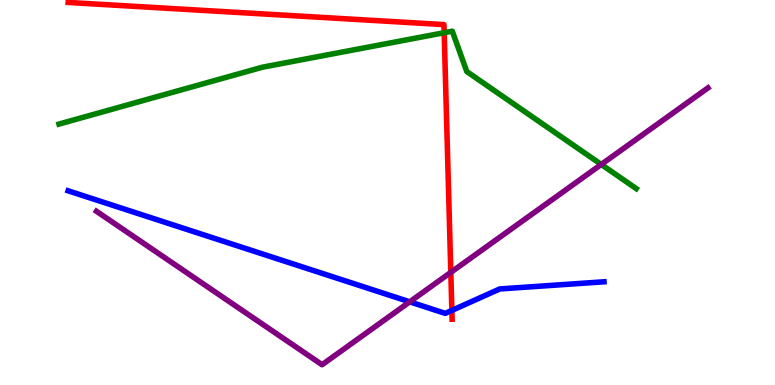[{'lines': ['blue', 'red'], 'intersections': [{'x': 5.83, 'y': 1.94}]}, {'lines': ['green', 'red'], 'intersections': [{'x': 5.73, 'y': 9.15}]}, {'lines': ['purple', 'red'], 'intersections': [{'x': 5.82, 'y': 2.93}]}, {'lines': ['blue', 'green'], 'intersections': []}, {'lines': ['blue', 'purple'], 'intersections': [{'x': 5.29, 'y': 2.16}]}, {'lines': ['green', 'purple'], 'intersections': [{'x': 7.76, 'y': 5.73}]}]